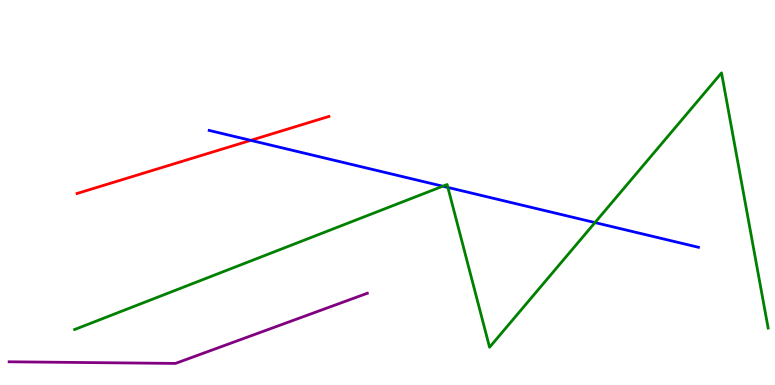[{'lines': ['blue', 'red'], 'intersections': [{'x': 3.24, 'y': 6.35}]}, {'lines': ['green', 'red'], 'intersections': []}, {'lines': ['purple', 'red'], 'intersections': []}, {'lines': ['blue', 'green'], 'intersections': [{'x': 5.71, 'y': 5.16}, {'x': 5.78, 'y': 5.13}, {'x': 7.68, 'y': 4.22}]}, {'lines': ['blue', 'purple'], 'intersections': []}, {'lines': ['green', 'purple'], 'intersections': []}]